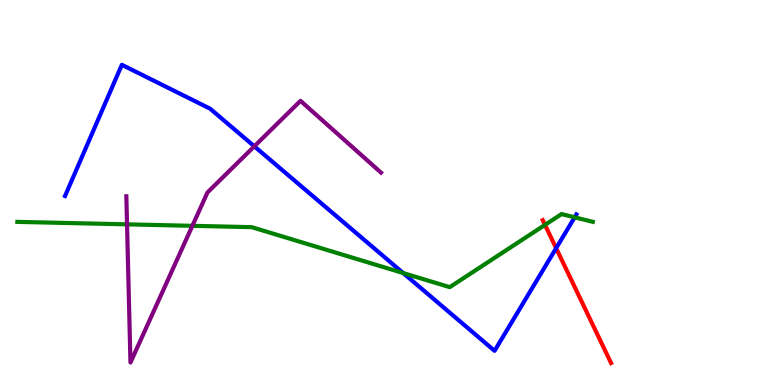[{'lines': ['blue', 'red'], 'intersections': [{'x': 7.18, 'y': 3.55}]}, {'lines': ['green', 'red'], 'intersections': [{'x': 7.03, 'y': 4.16}]}, {'lines': ['purple', 'red'], 'intersections': []}, {'lines': ['blue', 'green'], 'intersections': [{'x': 5.2, 'y': 2.91}, {'x': 7.41, 'y': 4.36}]}, {'lines': ['blue', 'purple'], 'intersections': [{'x': 3.28, 'y': 6.2}]}, {'lines': ['green', 'purple'], 'intersections': [{'x': 1.64, 'y': 4.17}, {'x': 2.48, 'y': 4.13}]}]